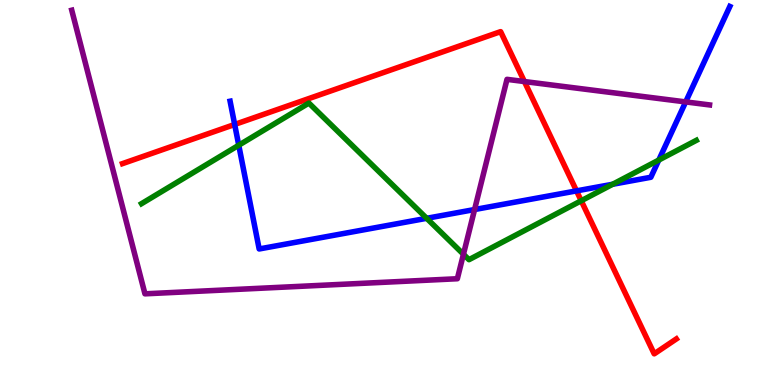[{'lines': ['blue', 'red'], 'intersections': [{'x': 3.03, 'y': 6.77}, {'x': 7.44, 'y': 5.04}]}, {'lines': ['green', 'red'], 'intersections': [{'x': 7.5, 'y': 4.79}]}, {'lines': ['purple', 'red'], 'intersections': [{'x': 6.77, 'y': 7.88}]}, {'lines': ['blue', 'green'], 'intersections': [{'x': 3.08, 'y': 6.23}, {'x': 5.51, 'y': 4.33}, {'x': 7.91, 'y': 5.21}, {'x': 8.5, 'y': 5.84}]}, {'lines': ['blue', 'purple'], 'intersections': [{'x': 6.12, 'y': 4.56}, {'x': 8.85, 'y': 7.35}]}, {'lines': ['green', 'purple'], 'intersections': [{'x': 5.98, 'y': 3.4}]}]